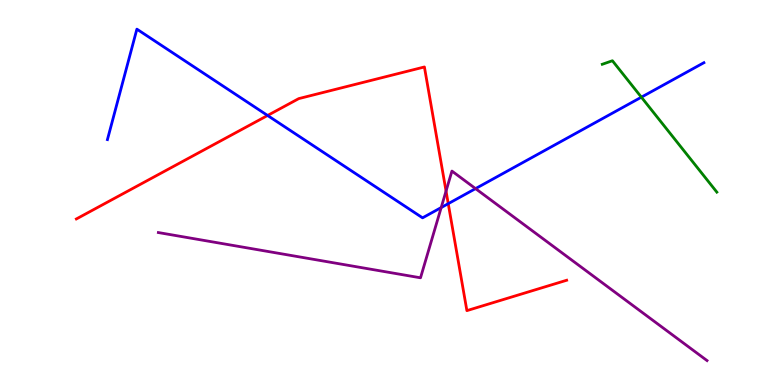[{'lines': ['blue', 'red'], 'intersections': [{'x': 3.45, 'y': 7.0}, {'x': 5.78, 'y': 4.71}]}, {'lines': ['green', 'red'], 'intersections': []}, {'lines': ['purple', 'red'], 'intersections': [{'x': 5.76, 'y': 5.04}]}, {'lines': ['blue', 'green'], 'intersections': [{'x': 8.28, 'y': 7.48}]}, {'lines': ['blue', 'purple'], 'intersections': [{'x': 5.69, 'y': 4.61}, {'x': 6.14, 'y': 5.1}]}, {'lines': ['green', 'purple'], 'intersections': []}]